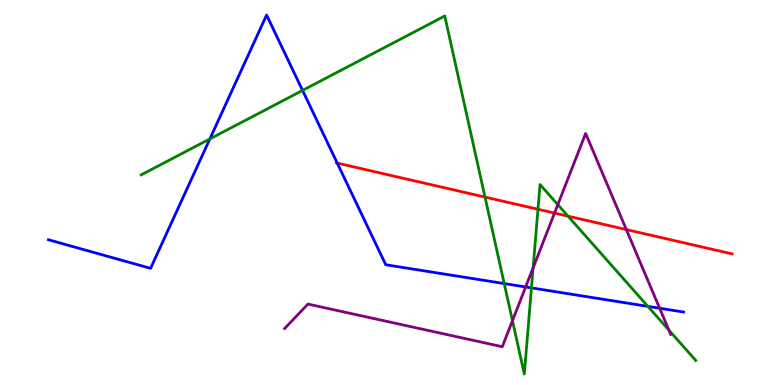[{'lines': ['blue', 'red'], 'intersections': [{'x': 4.35, 'y': 5.76}]}, {'lines': ['green', 'red'], 'intersections': [{'x': 6.26, 'y': 4.88}, {'x': 6.94, 'y': 4.56}, {'x': 7.33, 'y': 4.39}]}, {'lines': ['purple', 'red'], 'intersections': [{'x': 7.16, 'y': 4.47}, {'x': 8.08, 'y': 4.04}]}, {'lines': ['blue', 'green'], 'intersections': [{'x': 2.71, 'y': 6.39}, {'x': 3.9, 'y': 7.65}, {'x': 6.51, 'y': 2.63}, {'x': 6.86, 'y': 2.52}, {'x': 8.36, 'y': 2.04}]}, {'lines': ['blue', 'purple'], 'intersections': [{'x': 6.78, 'y': 2.55}, {'x': 8.51, 'y': 1.99}]}, {'lines': ['green', 'purple'], 'intersections': [{'x': 6.61, 'y': 1.67}, {'x': 6.88, 'y': 3.04}, {'x': 7.2, 'y': 4.68}, {'x': 8.63, 'y': 1.43}]}]